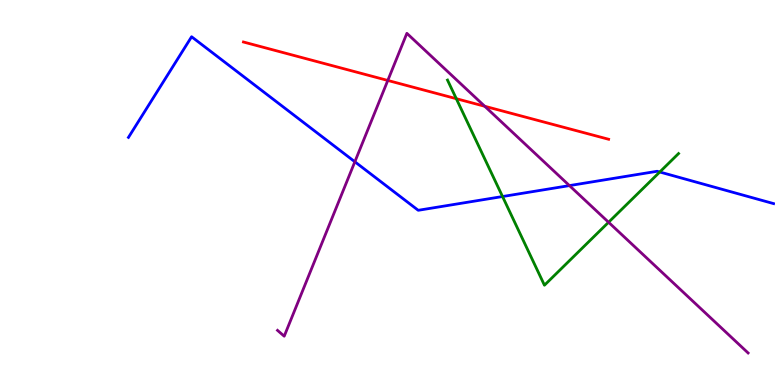[{'lines': ['blue', 'red'], 'intersections': []}, {'lines': ['green', 'red'], 'intersections': [{'x': 5.89, 'y': 7.44}]}, {'lines': ['purple', 'red'], 'intersections': [{'x': 5.0, 'y': 7.91}, {'x': 6.25, 'y': 7.24}]}, {'lines': ['blue', 'green'], 'intersections': [{'x': 6.48, 'y': 4.9}, {'x': 8.51, 'y': 5.53}]}, {'lines': ['blue', 'purple'], 'intersections': [{'x': 4.58, 'y': 5.8}, {'x': 7.35, 'y': 5.18}]}, {'lines': ['green', 'purple'], 'intersections': [{'x': 7.85, 'y': 4.23}]}]